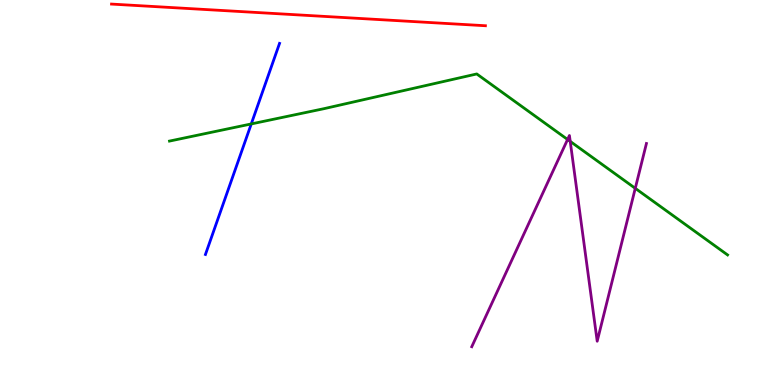[{'lines': ['blue', 'red'], 'intersections': []}, {'lines': ['green', 'red'], 'intersections': []}, {'lines': ['purple', 'red'], 'intersections': []}, {'lines': ['blue', 'green'], 'intersections': [{'x': 3.24, 'y': 6.78}]}, {'lines': ['blue', 'purple'], 'intersections': []}, {'lines': ['green', 'purple'], 'intersections': [{'x': 7.32, 'y': 6.38}, {'x': 7.36, 'y': 6.33}, {'x': 8.2, 'y': 5.11}]}]